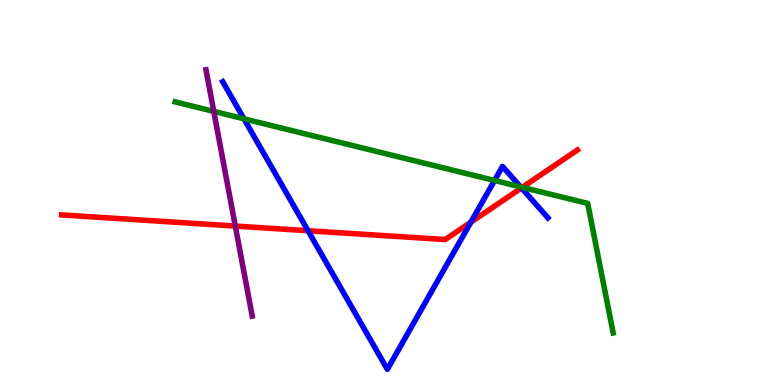[{'lines': ['blue', 'red'], 'intersections': [{'x': 3.97, 'y': 4.01}, {'x': 6.08, 'y': 4.23}, {'x': 6.73, 'y': 5.12}]}, {'lines': ['green', 'red'], 'intersections': [{'x': 6.74, 'y': 5.13}]}, {'lines': ['purple', 'red'], 'intersections': [{'x': 3.04, 'y': 4.13}]}, {'lines': ['blue', 'green'], 'intersections': [{'x': 3.15, 'y': 6.91}, {'x': 6.38, 'y': 5.31}, {'x': 6.72, 'y': 5.15}]}, {'lines': ['blue', 'purple'], 'intersections': []}, {'lines': ['green', 'purple'], 'intersections': [{'x': 2.76, 'y': 7.11}]}]